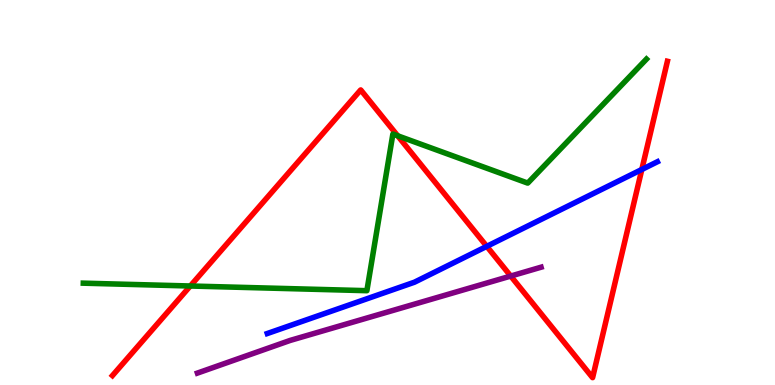[{'lines': ['blue', 'red'], 'intersections': [{'x': 6.28, 'y': 3.6}, {'x': 8.28, 'y': 5.6}]}, {'lines': ['green', 'red'], 'intersections': [{'x': 2.46, 'y': 2.57}, {'x': 5.13, 'y': 6.47}]}, {'lines': ['purple', 'red'], 'intersections': [{'x': 6.59, 'y': 2.83}]}, {'lines': ['blue', 'green'], 'intersections': []}, {'lines': ['blue', 'purple'], 'intersections': []}, {'lines': ['green', 'purple'], 'intersections': []}]